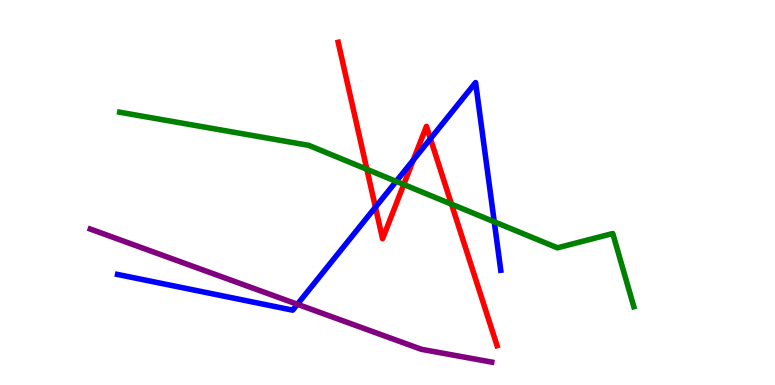[{'lines': ['blue', 'red'], 'intersections': [{'x': 4.84, 'y': 4.62}, {'x': 5.33, 'y': 5.84}, {'x': 5.55, 'y': 6.4}]}, {'lines': ['green', 'red'], 'intersections': [{'x': 4.73, 'y': 5.6}, {'x': 5.21, 'y': 5.21}, {'x': 5.83, 'y': 4.7}]}, {'lines': ['purple', 'red'], 'intersections': []}, {'lines': ['blue', 'green'], 'intersections': [{'x': 5.11, 'y': 5.29}, {'x': 6.38, 'y': 4.24}]}, {'lines': ['blue', 'purple'], 'intersections': [{'x': 3.84, 'y': 2.1}]}, {'lines': ['green', 'purple'], 'intersections': []}]